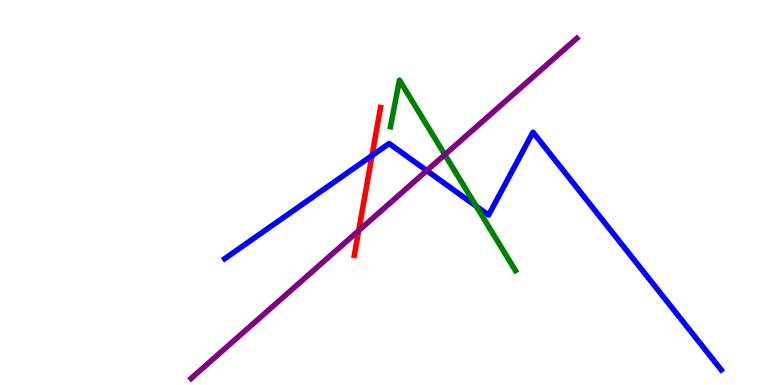[{'lines': ['blue', 'red'], 'intersections': [{'x': 4.8, 'y': 5.96}]}, {'lines': ['green', 'red'], 'intersections': []}, {'lines': ['purple', 'red'], 'intersections': [{'x': 4.63, 'y': 4.01}]}, {'lines': ['blue', 'green'], 'intersections': [{'x': 6.15, 'y': 4.64}]}, {'lines': ['blue', 'purple'], 'intersections': [{'x': 5.51, 'y': 5.57}]}, {'lines': ['green', 'purple'], 'intersections': [{'x': 5.74, 'y': 5.98}]}]